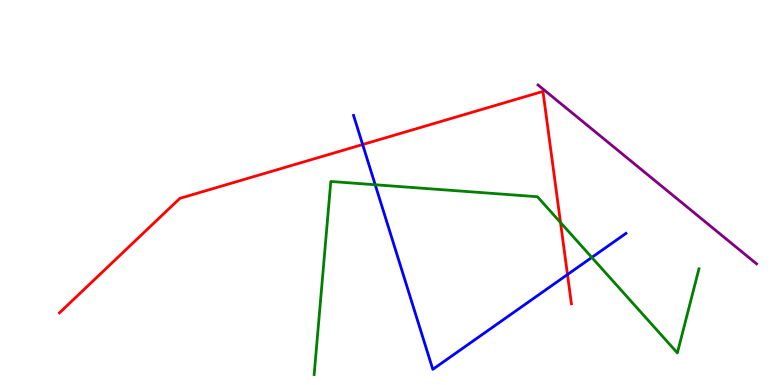[{'lines': ['blue', 'red'], 'intersections': [{'x': 4.68, 'y': 6.25}, {'x': 7.32, 'y': 2.87}]}, {'lines': ['green', 'red'], 'intersections': [{'x': 7.23, 'y': 4.22}]}, {'lines': ['purple', 'red'], 'intersections': []}, {'lines': ['blue', 'green'], 'intersections': [{'x': 4.84, 'y': 5.2}, {'x': 7.64, 'y': 3.31}]}, {'lines': ['blue', 'purple'], 'intersections': []}, {'lines': ['green', 'purple'], 'intersections': []}]